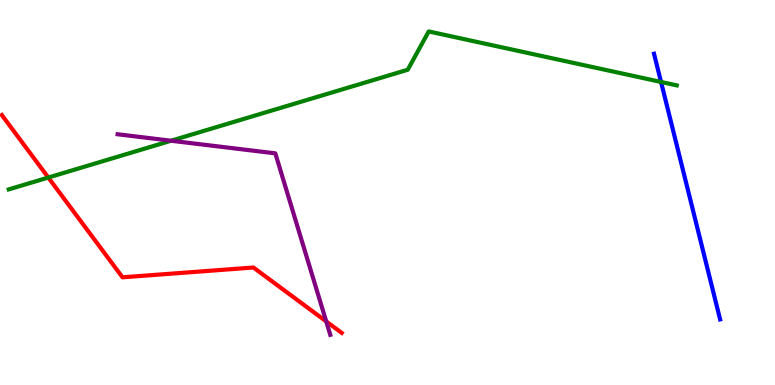[{'lines': ['blue', 'red'], 'intersections': []}, {'lines': ['green', 'red'], 'intersections': [{'x': 0.623, 'y': 5.39}]}, {'lines': ['purple', 'red'], 'intersections': [{'x': 4.21, 'y': 1.65}]}, {'lines': ['blue', 'green'], 'intersections': [{'x': 8.53, 'y': 7.87}]}, {'lines': ['blue', 'purple'], 'intersections': []}, {'lines': ['green', 'purple'], 'intersections': [{'x': 2.21, 'y': 6.34}]}]